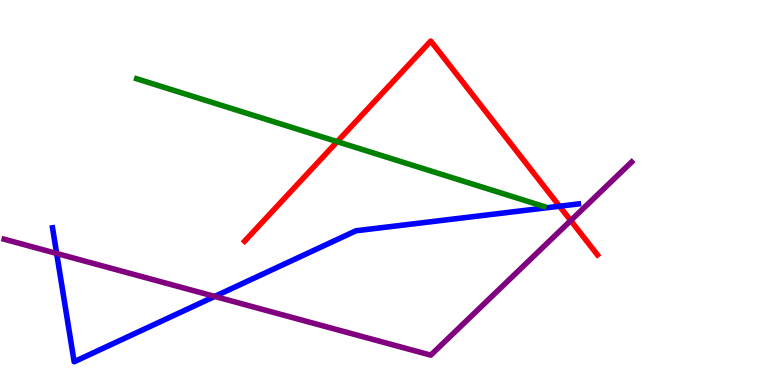[{'lines': ['blue', 'red'], 'intersections': [{'x': 7.22, 'y': 4.64}]}, {'lines': ['green', 'red'], 'intersections': [{'x': 4.35, 'y': 6.32}]}, {'lines': ['purple', 'red'], 'intersections': [{'x': 7.36, 'y': 4.27}]}, {'lines': ['blue', 'green'], 'intersections': []}, {'lines': ['blue', 'purple'], 'intersections': [{'x': 0.731, 'y': 3.42}, {'x': 2.77, 'y': 2.3}]}, {'lines': ['green', 'purple'], 'intersections': []}]